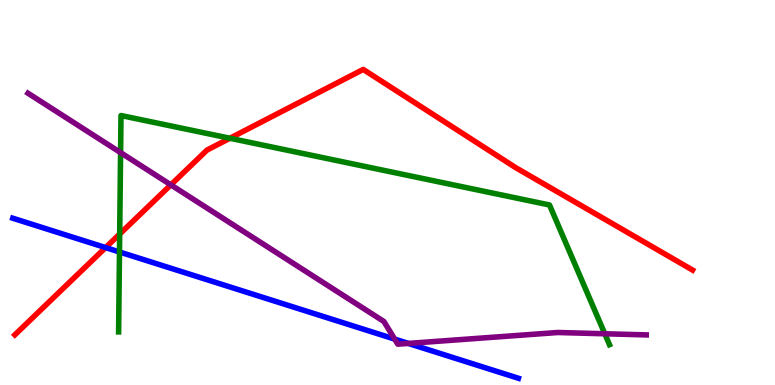[{'lines': ['blue', 'red'], 'intersections': [{'x': 1.36, 'y': 3.57}]}, {'lines': ['green', 'red'], 'intersections': [{'x': 1.54, 'y': 3.92}, {'x': 2.97, 'y': 6.41}]}, {'lines': ['purple', 'red'], 'intersections': [{'x': 2.2, 'y': 5.2}]}, {'lines': ['blue', 'green'], 'intersections': [{'x': 1.54, 'y': 3.45}]}, {'lines': ['blue', 'purple'], 'intersections': [{'x': 5.09, 'y': 1.19}, {'x': 5.27, 'y': 1.08}]}, {'lines': ['green', 'purple'], 'intersections': [{'x': 1.56, 'y': 6.04}, {'x': 7.8, 'y': 1.33}]}]